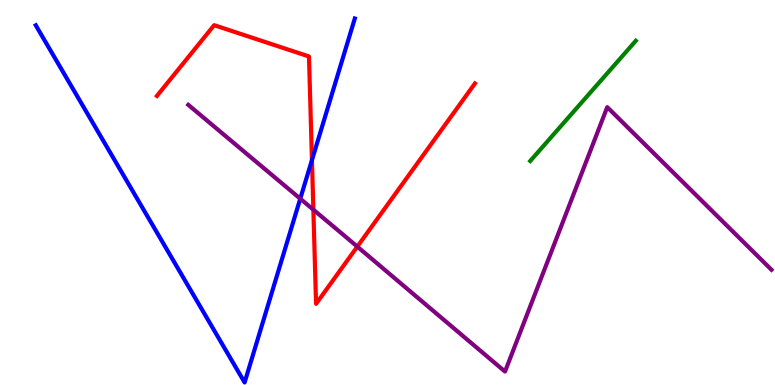[{'lines': ['blue', 'red'], 'intersections': [{'x': 4.03, 'y': 5.84}]}, {'lines': ['green', 'red'], 'intersections': []}, {'lines': ['purple', 'red'], 'intersections': [{'x': 4.04, 'y': 4.55}, {'x': 4.61, 'y': 3.59}]}, {'lines': ['blue', 'green'], 'intersections': []}, {'lines': ['blue', 'purple'], 'intersections': [{'x': 3.87, 'y': 4.84}]}, {'lines': ['green', 'purple'], 'intersections': []}]